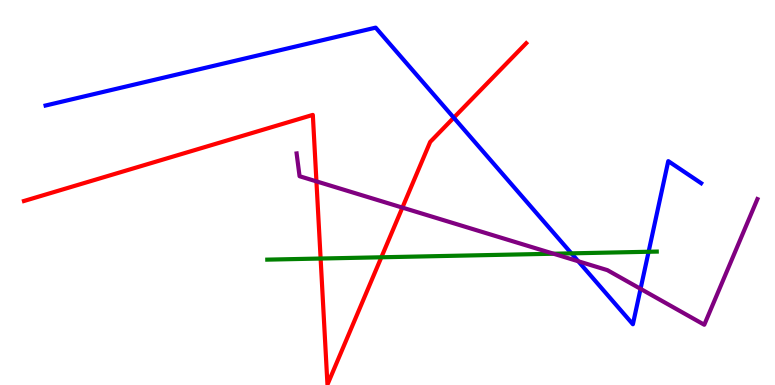[{'lines': ['blue', 'red'], 'intersections': [{'x': 5.85, 'y': 6.94}]}, {'lines': ['green', 'red'], 'intersections': [{'x': 4.14, 'y': 3.28}, {'x': 4.92, 'y': 3.32}]}, {'lines': ['purple', 'red'], 'intersections': [{'x': 4.08, 'y': 5.29}, {'x': 5.19, 'y': 4.61}]}, {'lines': ['blue', 'green'], 'intersections': [{'x': 7.37, 'y': 3.42}, {'x': 8.37, 'y': 3.46}]}, {'lines': ['blue', 'purple'], 'intersections': [{'x': 7.46, 'y': 3.21}, {'x': 8.27, 'y': 2.5}]}, {'lines': ['green', 'purple'], 'intersections': [{'x': 7.14, 'y': 3.41}]}]